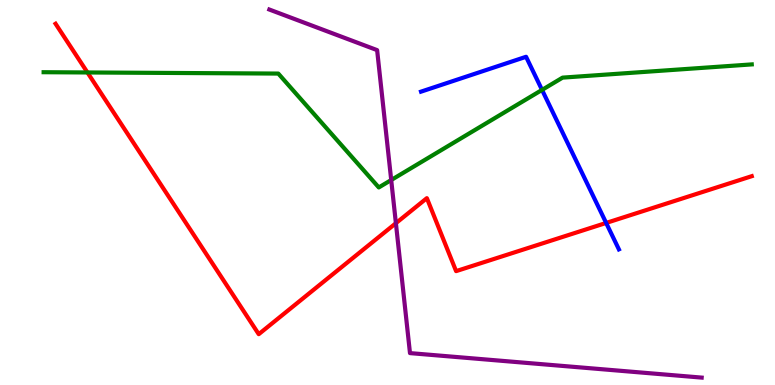[{'lines': ['blue', 'red'], 'intersections': [{'x': 7.82, 'y': 4.21}]}, {'lines': ['green', 'red'], 'intersections': [{'x': 1.13, 'y': 8.12}]}, {'lines': ['purple', 'red'], 'intersections': [{'x': 5.11, 'y': 4.2}]}, {'lines': ['blue', 'green'], 'intersections': [{'x': 6.99, 'y': 7.66}]}, {'lines': ['blue', 'purple'], 'intersections': []}, {'lines': ['green', 'purple'], 'intersections': [{'x': 5.05, 'y': 5.32}]}]